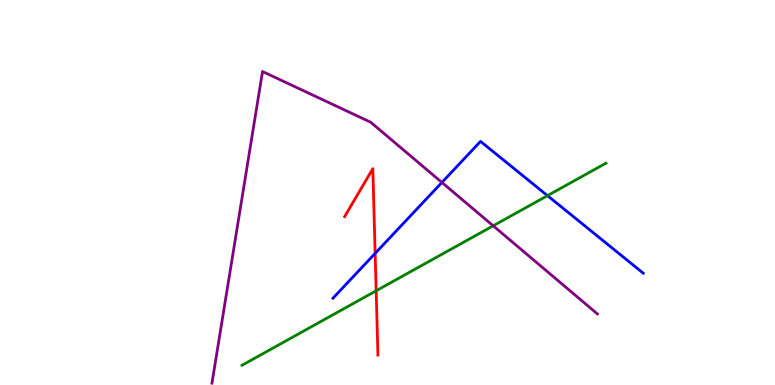[{'lines': ['blue', 'red'], 'intersections': [{'x': 4.84, 'y': 3.42}]}, {'lines': ['green', 'red'], 'intersections': [{'x': 4.85, 'y': 2.45}]}, {'lines': ['purple', 'red'], 'intersections': []}, {'lines': ['blue', 'green'], 'intersections': [{'x': 7.06, 'y': 4.92}]}, {'lines': ['blue', 'purple'], 'intersections': [{'x': 5.7, 'y': 5.26}]}, {'lines': ['green', 'purple'], 'intersections': [{'x': 6.36, 'y': 4.14}]}]